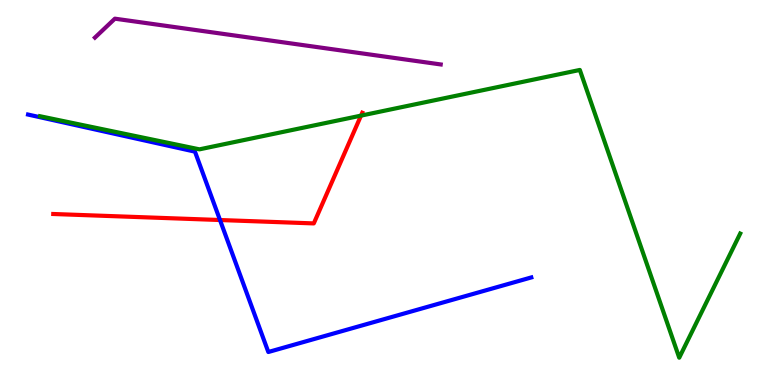[{'lines': ['blue', 'red'], 'intersections': [{'x': 2.84, 'y': 4.29}]}, {'lines': ['green', 'red'], 'intersections': [{'x': 4.66, 'y': 7.0}]}, {'lines': ['purple', 'red'], 'intersections': []}, {'lines': ['blue', 'green'], 'intersections': []}, {'lines': ['blue', 'purple'], 'intersections': []}, {'lines': ['green', 'purple'], 'intersections': []}]